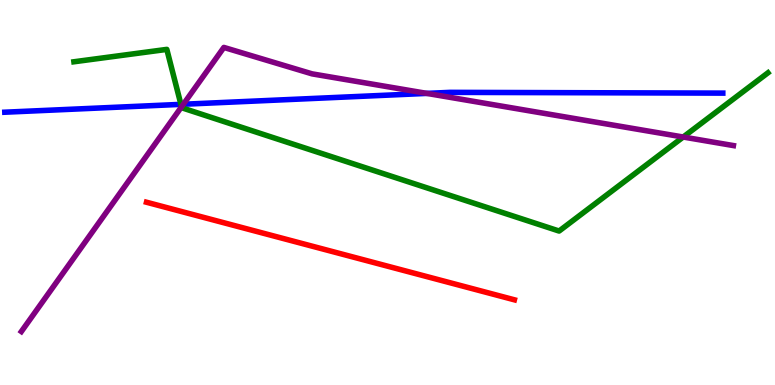[{'lines': ['blue', 'red'], 'intersections': []}, {'lines': ['green', 'red'], 'intersections': []}, {'lines': ['purple', 'red'], 'intersections': []}, {'lines': ['blue', 'green'], 'intersections': [{'x': 2.33, 'y': 7.29}]}, {'lines': ['blue', 'purple'], 'intersections': [{'x': 2.37, 'y': 7.29}, {'x': 5.51, 'y': 7.57}]}, {'lines': ['green', 'purple'], 'intersections': [{'x': 2.34, 'y': 7.23}, {'x': 8.82, 'y': 6.44}]}]